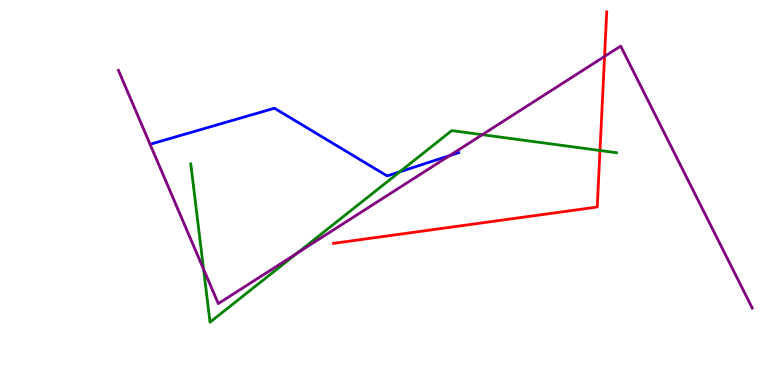[{'lines': ['blue', 'red'], 'intersections': []}, {'lines': ['green', 'red'], 'intersections': [{'x': 7.74, 'y': 6.09}]}, {'lines': ['purple', 'red'], 'intersections': [{'x': 7.8, 'y': 8.53}]}, {'lines': ['blue', 'green'], 'intersections': [{'x': 5.16, 'y': 5.54}]}, {'lines': ['blue', 'purple'], 'intersections': [{'x': 5.8, 'y': 5.96}]}, {'lines': ['green', 'purple'], 'intersections': [{'x': 2.63, 'y': 3.01}, {'x': 3.83, 'y': 3.42}, {'x': 6.22, 'y': 6.5}]}]